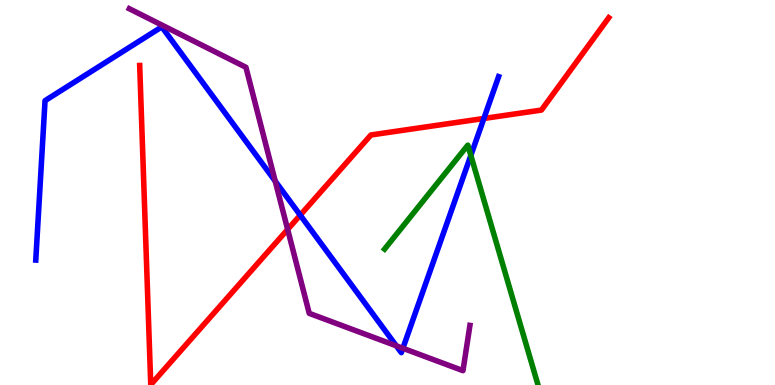[{'lines': ['blue', 'red'], 'intersections': [{'x': 3.87, 'y': 4.41}, {'x': 6.24, 'y': 6.92}]}, {'lines': ['green', 'red'], 'intersections': []}, {'lines': ['purple', 'red'], 'intersections': [{'x': 3.71, 'y': 4.04}]}, {'lines': ['blue', 'green'], 'intersections': [{'x': 6.08, 'y': 5.96}]}, {'lines': ['blue', 'purple'], 'intersections': [{'x': 3.55, 'y': 5.29}, {'x': 5.11, 'y': 1.02}, {'x': 5.2, 'y': 0.954}]}, {'lines': ['green', 'purple'], 'intersections': []}]